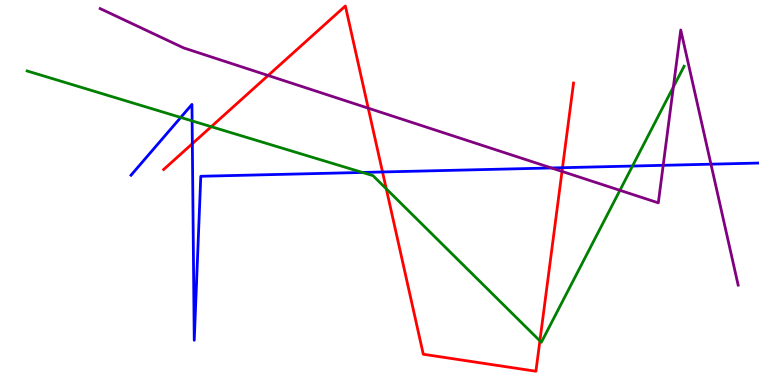[{'lines': ['blue', 'red'], 'intersections': [{'x': 2.48, 'y': 6.27}, {'x': 4.94, 'y': 5.53}, {'x': 7.26, 'y': 5.64}]}, {'lines': ['green', 'red'], 'intersections': [{'x': 2.73, 'y': 6.71}, {'x': 4.98, 'y': 5.1}, {'x': 6.97, 'y': 1.15}]}, {'lines': ['purple', 'red'], 'intersections': [{'x': 3.46, 'y': 8.04}, {'x': 4.75, 'y': 7.19}, {'x': 7.25, 'y': 5.55}]}, {'lines': ['blue', 'green'], 'intersections': [{'x': 2.33, 'y': 6.95}, {'x': 2.48, 'y': 6.86}, {'x': 4.68, 'y': 5.52}, {'x': 8.16, 'y': 5.69}]}, {'lines': ['blue', 'purple'], 'intersections': [{'x': 7.12, 'y': 5.64}, {'x': 8.56, 'y': 5.71}, {'x': 9.17, 'y': 5.74}]}, {'lines': ['green', 'purple'], 'intersections': [{'x': 8.0, 'y': 5.06}, {'x': 8.69, 'y': 7.74}]}]